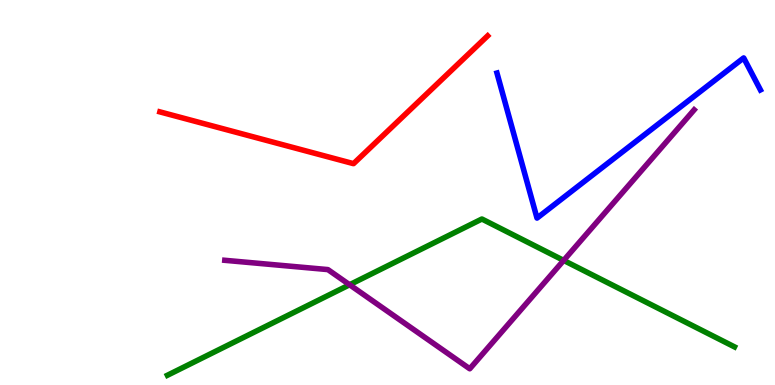[{'lines': ['blue', 'red'], 'intersections': []}, {'lines': ['green', 'red'], 'intersections': []}, {'lines': ['purple', 'red'], 'intersections': []}, {'lines': ['blue', 'green'], 'intersections': []}, {'lines': ['blue', 'purple'], 'intersections': []}, {'lines': ['green', 'purple'], 'intersections': [{'x': 4.51, 'y': 2.6}, {'x': 7.27, 'y': 3.24}]}]